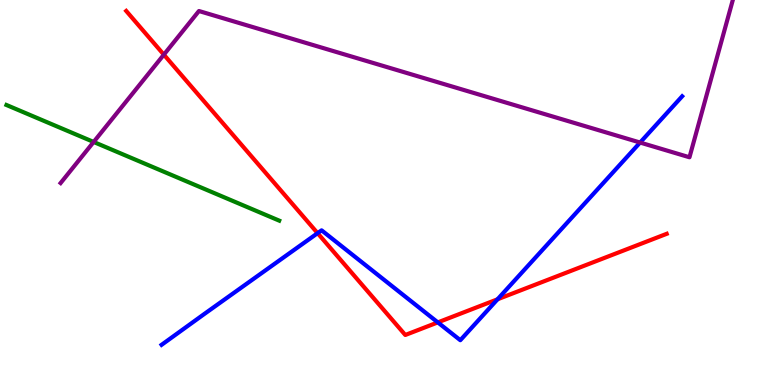[{'lines': ['blue', 'red'], 'intersections': [{'x': 4.1, 'y': 3.94}, {'x': 5.65, 'y': 1.63}, {'x': 6.42, 'y': 2.23}]}, {'lines': ['green', 'red'], 'intersections': []}, {'lines': ['purple', 'red'], 'intersections': [{'x': 2.11, 'y': 8.58}]}, {'lines': ['blue', 'green'], 'intersections': []}, {'lines': ['blue', 'purple'], 'intersections': [{'x': 8.26, 'y': 6.3}]}, {'lines': ['green', 'purple'], 'intersections': [{'x': 1.21, 'y': 6.31}]}]